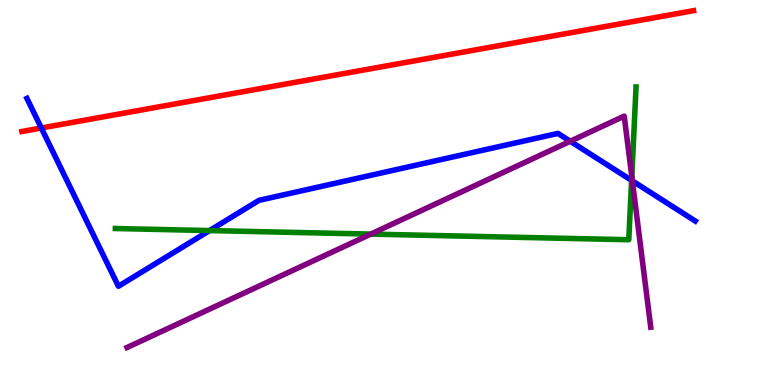[{'lines': ['blue', 'red'], 'intersections': [{'x': 0.533, 'y': 6.68}]}, {'lines': ['green', 'red'], 'intersections': []}, {'lines': ['purple', 'red'], 'intersections': []}, {'lines': ['blue', 'green'], 'intersections': [{'x': 2.7, 'y': 4.01}, {'x': 8.15, 'y': 5.31}]}, {'lines': ['blue', 'purple'], 'intersections': [{'x': 7.36, 'y': 6.33}, {'x': 8.16, 'y': 5.3}]}, {'lines': ['green', 'purple'], 'intersections': [{'x': 4.78, 'y': 3.92}, {'x': 8.15, 'y': 5.42}]}]